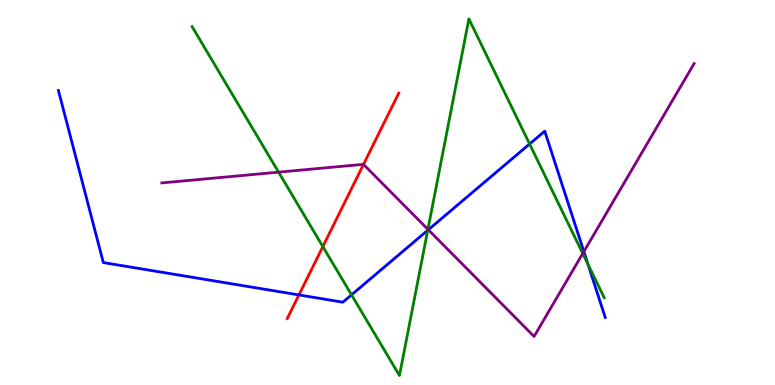[{'lines': ['blue', 'red'], 'intersections': [{'x': 3.86, 'y': 2.34}]}, {'lines': ['green', 'red'], 'intersections': [{'x': 4.17, 'y': 3.59}]}, {'lines': ['purple', 'red'], 'intersections': [{'x': 4.69, 'y': 5.73}]}, {'lines': ['blue', 'green'], 'intersections': [{'x': 4.54, 'y': 2.34}, {'x': 5.52, 'y': 4.02}, {'x': 6.83, 'y': 6.26}, {'x': 7.59, 'y': 3.14}]}, {'lines': ['blue', 'purple'], 'intersections': [{'x': 5.53, 'y': 4.03}, {'x': 7.53, 'y': 3.47}]}, {'lines': ['green', 'purple'], 'intersections': [{'x': 3.59, 'y': 5.53}, {'x': 5.52, 'y': 4.04}, {'x': 7.52, 'y': 3.42}]}]